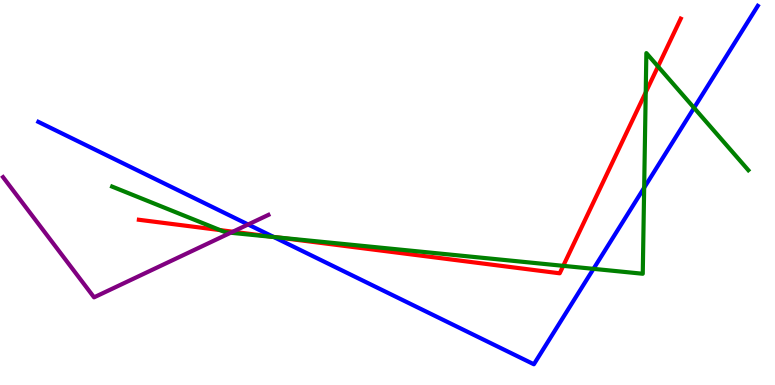[{'lines': ['blue', 'red'], 'intersections': [{'x': 3.53, 'y': 3.85}]}, {'lines': ['green', 'red'], 'intersections': [{'x': 2.84, 'y': 4.02}, {'x': 3.59, 'y': 3.83}, {'x': 7.27, 'y': 3.1}, {'x': 8.33, 'y': 7.6}, {'x': 8.49, 'y': 8.27}]}, {'lines': ['purple', 'red'], 'intersections': [{'x': 3.0, 'y': 3.98}]}, {'lines': ['blue', 'green'], 'intersections': [{'x': 3.53, 'y': 3.84}, {'x': 7.66, 'y': 3.02}, {'x': 8.31, 'y': 5.12}, {'x': 8.96, 'y': 7.2}]}, {'lines': ['blue', 'purple'], 'intersections': [{'x': 3.2, 'y': 4.17}]}, {'lines': ['green', 'purple'], 'intersections': [{'x': 2.98, 'y': 3.95}]}]